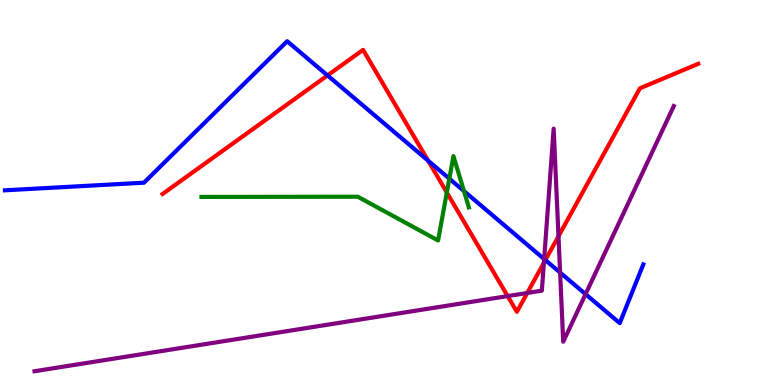[{'lines': ['blue', 'red'], 'intersections': [{'x': 4.23, 'y': 8.04}, {'x': 5.52, 'y': 5.83}, {'x': 7.04, 'y': 3.24}]}, {'lines': ['green', 'red'], 'intersections': [{'x': 5.77, 'y': 5.0}]}, {'lines': ['purple', 'red'], 'intersections': [{'x': 6.55, 'y': 2.31}, {'x': 6.8, 'y': 2.39}, {'x': 7.02, 'y': 3.18}, {'x': 7.21, 'y': 3.86}]}, {'lines': ['blue', 'green'], 'intersections': [{'x': 5.8, 'y': 5.36}, {'x': 5.99, 'y': 5.04}]}, {'lines': ['blue', 'purple'], 'intersections': [{'x': 7.02, 'y': 3.27}, {'x': 7.23, 'y': 2.92}, {'x': 7.56, 'y': 2.36}]}, {'lines': ['green', 'purple'], 'intersections': []}]